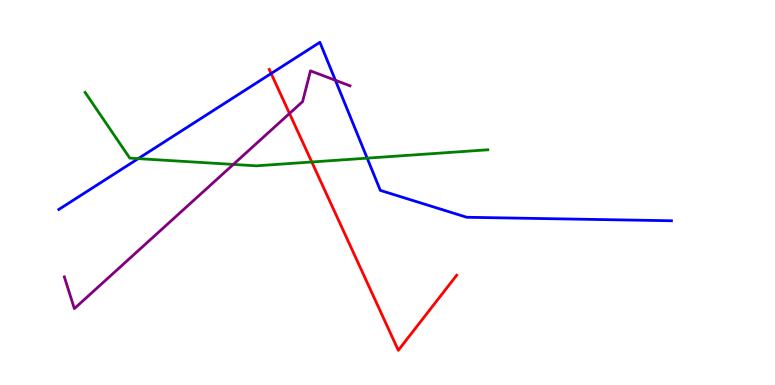[{'lines': ['blue', 'red'], 'intersections': [{'x': 3.5, 'y': 8.09}]}, {'lines': ['green', 'red'], 'intersections': [{'x': 4.02, 'y': 5.79}]}, {'lines': ['purple', 'red'], 'intersections': [{'x': 3.74, 'y': 7.05}]}, {'lines': ['blue', 'green'], 'intersections': [{'x': 1.78, 'y': 5.88}, {'x': 4.74, 'y': 5.89}]}, {'lines': ['blue', 'purple'], 'intersections': [{'x': 4.33, 'y': 7.91}]}, {'lines': ['green', 'purple'], 'intersections': [{'x': 3.01, 'y': 5.73}]}]